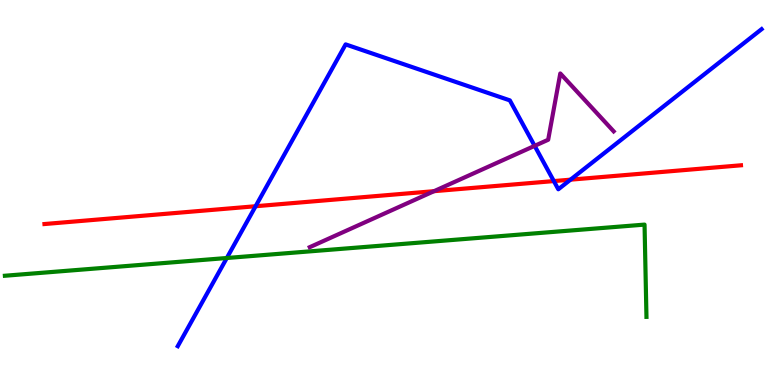[{'lines': ['blue', 'red'], 'intersections': [{'x': 3.3, 'y': 4.64}, {'x': 7.15, 'y': 5.3}, {'x': 7.36, 'y': 5.33}]}, {'lines': ['green', 'red'], 'intersections': []}, {'lines': ['purple', 'red'], 'intersections': [{'x': 5.6, 'y': 5.03}]}, {'lines': ['blue', 'green'], 'intersections': [{'x': 2.93, 'y': 3.3}]}, {'lines': ['blue', 'purple'], 'intersections': [{'x': 6.9, 'y': 6.21}]}, {'lines': ['green', 'purple'], 'intersections': []}]